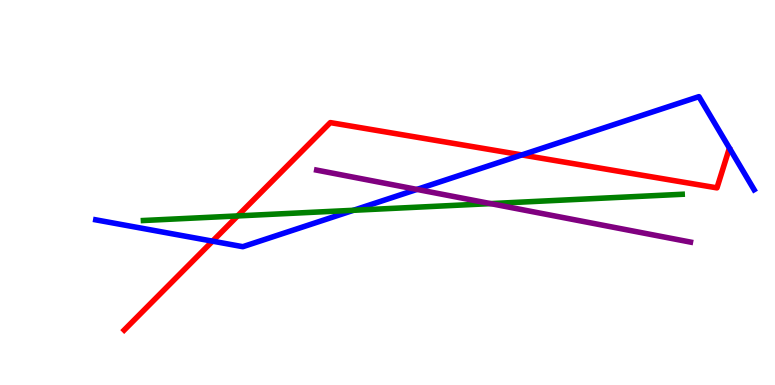[{'lines': ['blue', 'red'], 'intersections': [{'x': 2.74, 'y': 3.74}, {'x': 6.73, 'y': 5.98}]}, {'lines': ['green', 'red'], 'intersections': [{'x': 3.07, 'y': 4.39}]}, {'lines': ['purple', 'red'], 'intersections': []}, {'lines': ['blue', 'green'], 'intersections': [{'x': 4.56, 'y': 4.54}]}, {'lines': ['blue', 'purple'], 'intersections': [{'x': 5.38, 'y': 5.08}]}, {'lines': ['green', 'purple'], 'intersections': [{'x': 6.33, 'y': 4.71}]}]